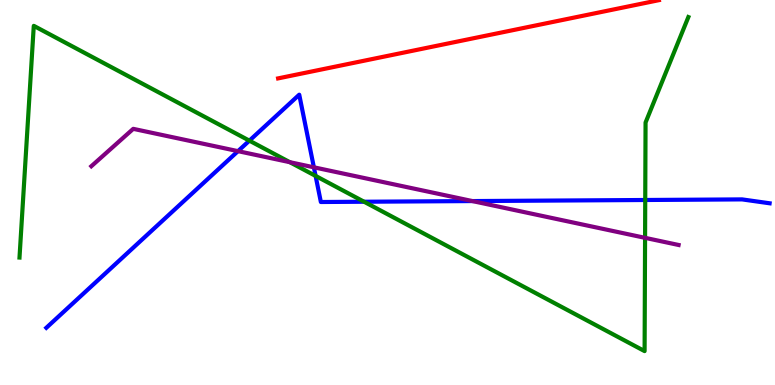[{'lines': ['blue', 'red'], 'intersections': []}, {'lines': ['green', 'red'], 'intersections': []}, {'lines': ['purple', 'red'], 'intersections': []}, {'lines': ['blue', 'green'], 'intersections': [{'x': 3.22, 'y': 6.35}, {'x': 4.07, 'y': 5.43}, {'x': 4.7, 'y': 4.76}, {'x': 8.33, 'y': 4.81}]}, {'lines': ['blue', 'purple'], 'intersections': [{'x': 3.07, 'y': 6.07}, {'x': 4.05, 'y': 5.65}, {'x': 6.1, 'y': 4.78}]}, {'lines': ['green', 'purple'], 'intersections': [{'x': 3.74, 'y': 5.79}, {'x': 8.32, 'y': 3.82}]}]